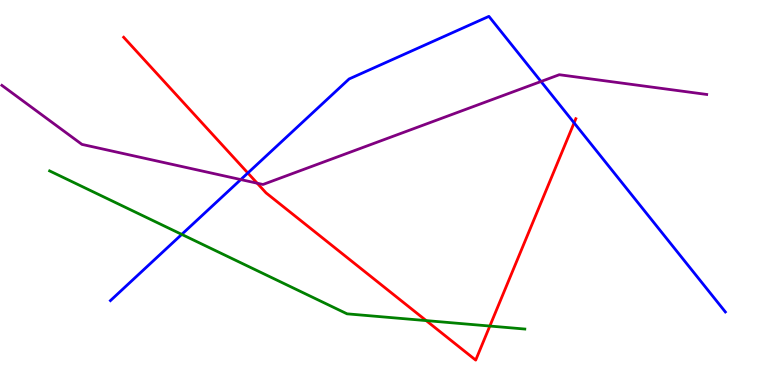[{'lines': ['blue', 'red'], 'intersections': [{'x': 3.2, 'y': 5.51}, {'x': 7.41, 'y': 6.81}]}, {'lines': ['green', 'red'], 'intersections': [{'x': 5.5, 'y': 1.67}, {'x': 6.32, 'y': 1.53}]}, {'lines': ['purple', 'red'], 'intersections': [{'x': 3.32, 'y': 5.24}]}, {'lines': ['blue', 'green'], 'intersections': [{'x': 2.34, 'y': 3.91}]}, {'lines': ['blue', 'purple'], 'intersections': [{'x': 3.11, 'y': 5.34}, {'x': 6.98, 'y': 7.88}]}, {'lines': ['green', 'purple'], 'intersections': []}]